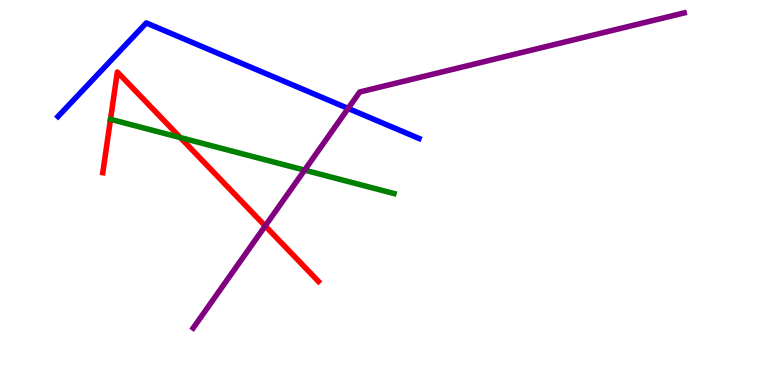[{'lines': ['blue', 'red'], 'intersections': []}, {'lines': ['green', 'red'], 'intersections': [{'x': 1.43, 'y': 6.9}, {'x': 2.33, 'y': 6.43}]}, {'lines': ['purple', 'red'], 'intersections': [{'x': 3.42, 'y': 4.13}]}, {'lines': ['blue', 'green'], 'intersections': []}, {'lines': ['blue', 'purple'], 'intersections': [{'x': 4.49, 'y': 7.18}]}, {'lines': ['green', 'purple'], 'intersections': [{'x': 3.93, 'y': 5.58}]}]